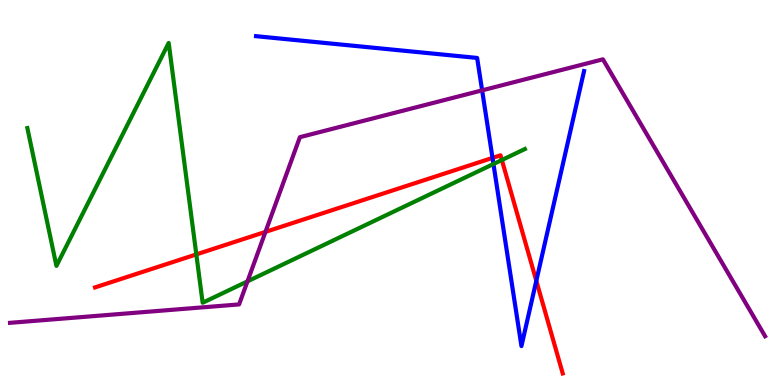[{'lines': ['blue', 'red'], 'intersections': [{'x': 6.35, 'y': 5.9}, {'x': 6.92, 'y': 2.71}]}, {'lines': ['green', 'red'], 'intersections': [{'x': 2.53, 'y': 3.39}, {'x': 6.48, 'y': 5.84}]}, {'lines': ['purple', 'red'], 'intersections': [{'x': 3.43, 'y': 3.98}]}, {'lines': ['blue', 'green'], 'intersections': [{'x': 6.37, 'y': 5.74}]}, {'lines': ['blue', 'purple'], 'intersections': [{'x': 6.22, 'y': 7.65}]}, {'lines': ['green', 'purple'], 'intersections': [{'x': 3.19, 'y': 2.69}]}]